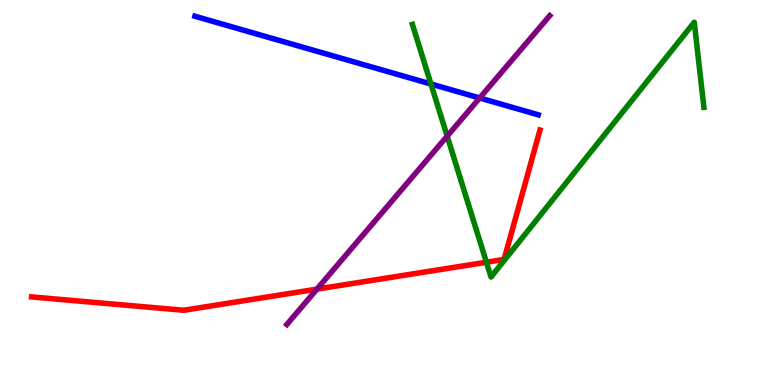[{'lines': ['blue', 'red'], 'intersections': []}, {'lines': ['green', 'red'], 'intersections': [{'x': 6.28, 'y': 3.19}]}, {'lines': ['purple', 'red'], 'intersections': [{'x': 4.09, 'y': 2.49}]}, {'lines': ['blue', 'green'], 'intersections': [{'x': 5.56, 'y': 7.82}]}, {'lines': ['blue', 'purple'], 'intersections': [{'x': 6.19, 'y': 7.45}]}, {'lines': ['green', 'purple'], 'intersections': [{'x': 5.77, 'y': 6.46}]}]